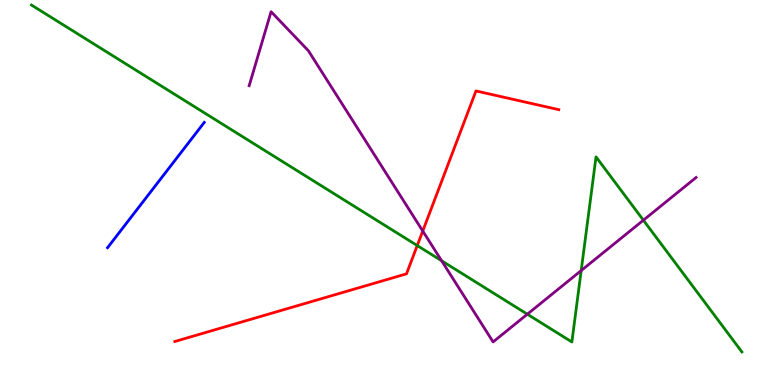[{'lines': ['blue', 'red'], 'intersections': []}, {'lines': ['green', 'red'], 'intersections': [{'x': 5.38, 'y': 3.62}]}, {'lines': ['purple', 'red'], 'intersections': [{'x': 5.45, 'y': 4.0}]}, {'lines': ['blue', 'green'], 'intersections': []}, {'lines': ['blue', 'purple'], 'intersections': []}, {'lines': ['green', 'purple'], 'intersections': [{'x': 5.7, 'y': 3.23}, {'x': 6.8, 'y': 1.84}, {'x': 7.5, 'y': 2.97}, {'x': 8.3, 'y': 4.28}]}]